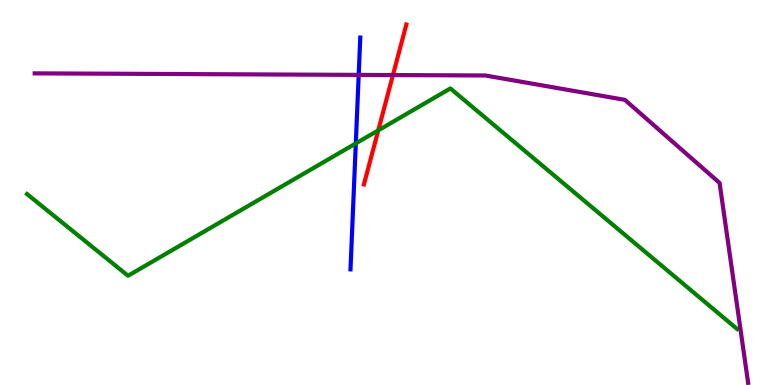[{'lines': ['blue', 'red'], 'intersections': []}, {'lines': ['green', 'red'], 'intersections': [{'x': 4.88, 'y': 6.61}]}, {'lines': ['purple', 'red'], 'intersections': [{'x': 5.07, 'y': 8.05}]}, {'lines': ['blue', 'green'], 'intersections': [{'x': 4.59, 'y': 6.27}]}, {'lines': ['blue', 'purple'], 'intersections': [{'x': 4.63, 'y': 8.05}]}, {'lines': ['green', 'purple'], 'intersections': []}]